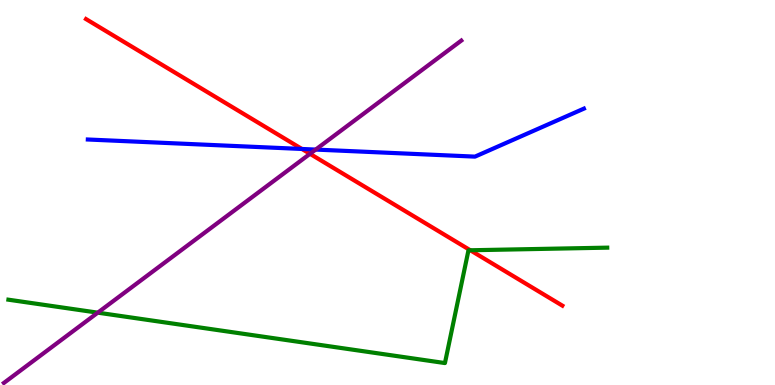[{'lines': ['blue', 'red'], 'intersections': [{'x': 3.9, 'y': 6.13}]}, {'lines': ['green', 'red'], 'intersections': [{'x': 6.07, 'y': 3.5}]}, {'lines': ['purple', 'red'], 'intersections': [{'x': 4.0, 'y': 6.0}]}, {'lines': ['blue', 'green'], 'intersections': []}, {'lines': ['blue', 'purple'], 'intersections': [{'x': 4.07, 'y': 6.11}]}, {'lines': ['green', 'purple'], 'intersections': [{'x': 1.26, 'y': 1.88}]}]